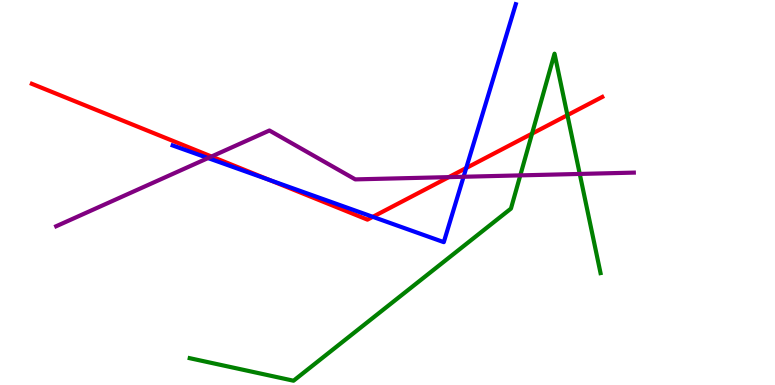[{'lines': ['blue', 'red'], 'intersections': [{'x': 3.48, 'y': 5.33}, {'x': 4.81, 'y': 4.37}, {'x': 6.02, 'y': 5.64}]}, {'lines': ['green', 'red'], 'intersections': [{'x': 6.86, 'y': 6.53}, {'x': 7.32, 'y': 7.01}]}, {'lines': ['purple', 'red'], 'intersections': [{'x': 2.73, 'y': 5.93}, {'x': 5.79, 'y': 5.4}]}, {'lines': ['blue', 'green'], 'intersections': []}, {'lines': ['blue', 'purple'], 'intersections': [{'x': 2.68, 'y': 5.89}, {'x': 5.98, 'y': 5.41}]}, {'lines': ['green', 'purple'], 'intersections': [{'x': 6.71, 'y': 5.44}, {'x': 7.48, 'y': 5.48}]}]